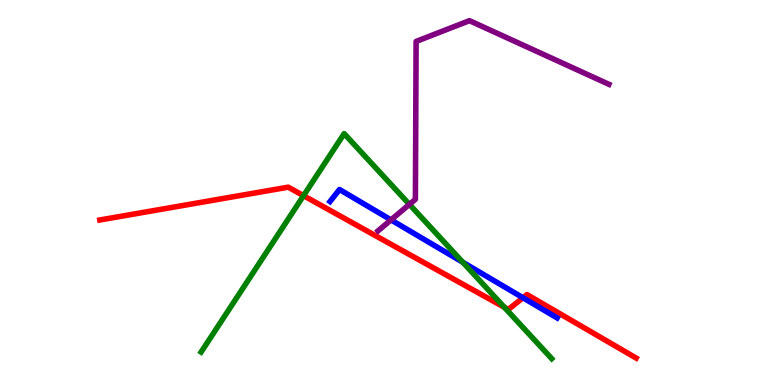[{'lines': ['blue', 'red'], 'intersections': [{'x': 6.75, 'y': 2.27}]}, {'lines': ['green', 'red'], 'intersections': [{'x': 3.92, 'y': 4.92}, {'x': 6.51, 'y': 2.02}]}, {'lines': ['purple', 'red'], 'intersections': []}, {'lines': ['blue', 'green'], 'intersections': [{'x': 5.97, 'y': 3.19}]}, {'lines': ['blue', 'purple'], 'intersections': [{'x': 5.05, 'y': 4.29}]}, {'lines': ['green', 'purple'], 'intersections': [{'x': 5.28, 'y': 4.69}]}]